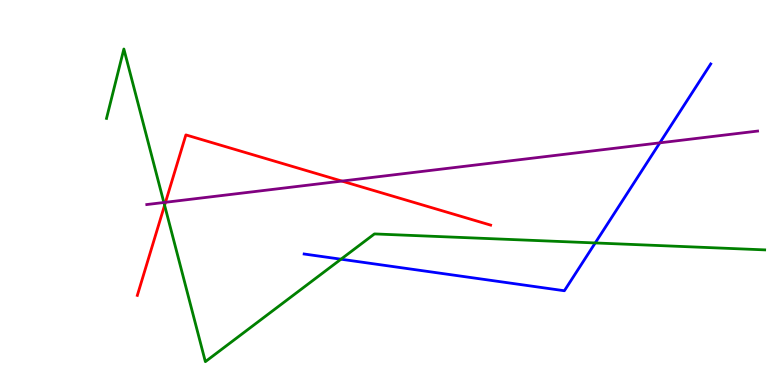[{'lines': ['blue', 'red'], 'intersections': []}, {'lines': ['green', 'red'], 'intersections': [{'x': 2.12, 'y': 4.67}]}, {'lines': ['purple', 'red'], 'intersections': [{'x': 2.14, 'y': 4.75}, {'x': 4.41, 'y': 5.3}]}, {'lines': ['blue', 'green'], 'intersections': [{'x': 4.4, 'y': 3.27}, {'x': 7.68, 'y': 3.69}]}, {'lines': ['blue', 'purple'], 'intersections': [{'x': 8.51, 'y': 6.29}]}, {'lines': ['green', 'purple'], 'intersections': [{'x': 2.11, 'y': 4.74}]}]